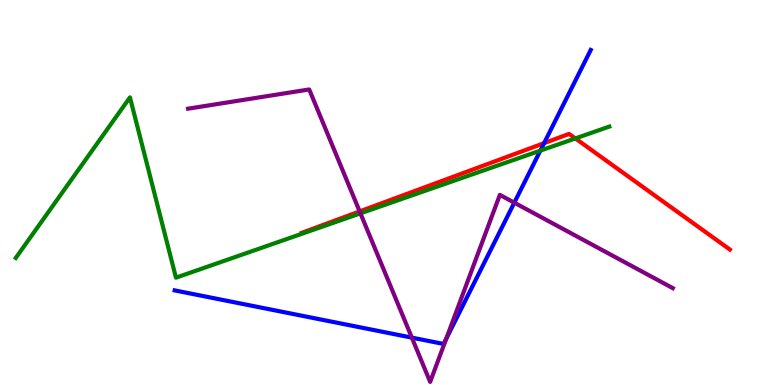[{'lines': ['blue', 'red'], 'intersections': [{'x': 7.02, 'y': 6.28}]}, {'lines': ['green', 'red'], 'intersections': [{'x': 7.42, 'y': 6.4}]}, {'lines': ['purple', 'red'], 'intersections': [{'x': 4.64, 'y': 4.51}]}, {'lines': ['blue', 'green'], 'intersections': [{'x': 6.97, 'y': 6.09}]}, {'lines': ['blue', 'purple'], 'intersections': [{'x': 5.31, 'y': 1.23}, {'x': 5.76, 'y': 1.2}, {'x': 6.64, 'y': 4.74}]}, {'lines': ['green', 'purple'], 'intersections': [{'x': 4.65, 'y': 4.46}]}]